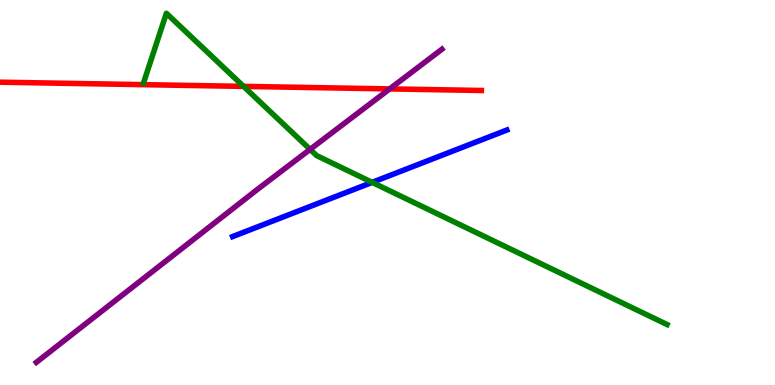[{'lines': ['blue', 'red'], 'intersections': []}, {'lines': ['green', 'red'], 'intersections': [{'x': 3.14, 'y': 7.76}]}, {'lines': ['purple', 'red'], 'intersections': [{'x': 5.03, 'y': 7.69}]}, {'lines': ['blue', 'green'], 'intersections': [{'x': 4.8, 'y': 5.26}]}, {'lines': ['blue', 'purple'], 'intersections': []}, {'lines': ['green', 'purple'], 'intersections': [{'x': 4.0, 'y': 6.12}]}]